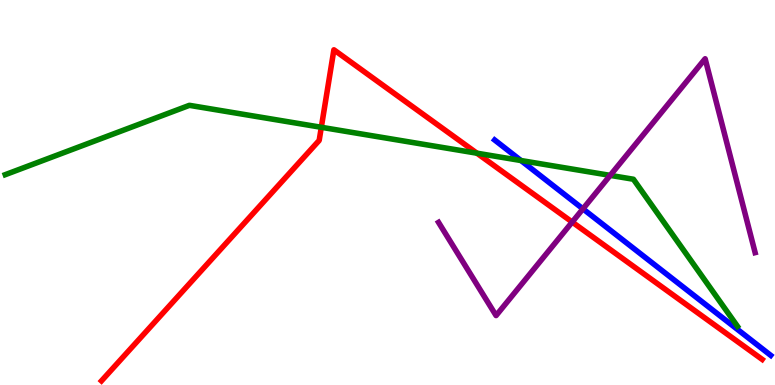[{'lines': ['blue', 'red'], 'intersections': []}, {'lines': ['green', 'red'], 'intersections': [{'x': 4.15, 'y': 6.69}, {'x': 6.15, 'y': 6.02}]}, {'lines': ['purple', 'red'], 'intersections': [{'x': 7.38, 'y': 4.23}]}, {'lines': ['blue', 'green'], 'intersections': [{'x': 6.72, 'y': 5.83}]}, {'lines': ['blue', 'purple'], 'intersections': [{'x': 7.52, 'y': 4.57}]}, {'lines': ['green', 'purple'], 'intersections': [{'x': 7.87, 'y': 5.44}]}]